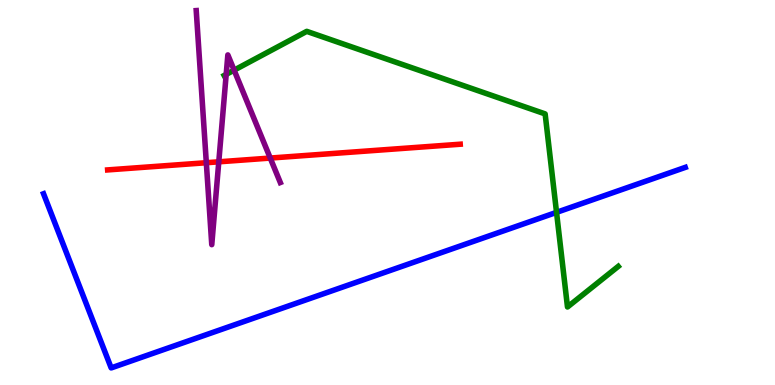[{'lines': ['blue', 'red'], 'intersections': []}, {'lines': ['green', 'red'], 'intersections': []}, {'lines': ['purple', 'red'], 'intersections': [{'x': 2.66, 'y': 5.77}, {'x': 2.82, 'y': 5.8}, {'x': 3.49, 'y': 5.89}]}, {'lines': ['blue', 'green'], 'intersections': [{'x': 7.18, 'y': 4.48}]}, {'lines': ['blue', 'purple'], 'intersections': []}, {'lines': ['green', 'purple'], 'intersections': [{'x': 2.92, 'y': 8.07}, {'x': 3.02, 'y': 8.18}]}]